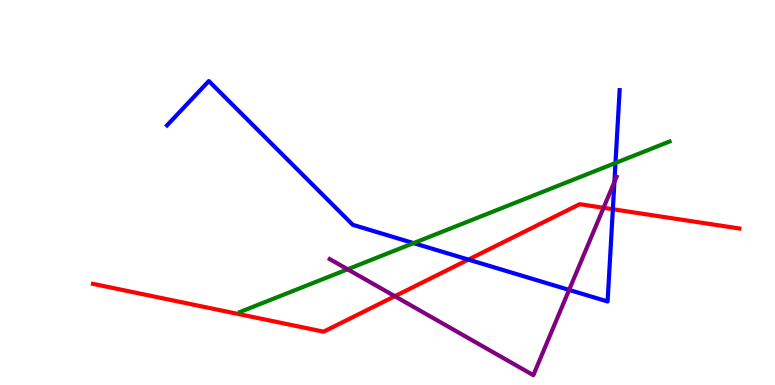[{'lines': ['blue', 'red'], 'intersections': [{'x': 6.04, 'y': 3.26}, {'x': 7.91, 'y': 4.57}]}, {'lines': ['green', 'red'], 'intersections': []}, {'lines': ['purple', 'red'], 'intersections': [{'x': 5.09, 'y': 2.31}, {'x': 7.79, 'y': 4.6}]}, {'lines': ['blue', 'green'], 'intersections': [{'x': 5.34, 'y': 3.69}, {'x': 7.94, 'y': 5.77}]}, {'lines': ['blue', 'purple'], 'intersections': [{'x': 7.34, 'y': 2.47}, {'x': 7.93, 'y': 5.27}]}, {'lines': ['green', 'purple'], 'intersections': [{'x': 4.49, 'y': 3.01}]}]